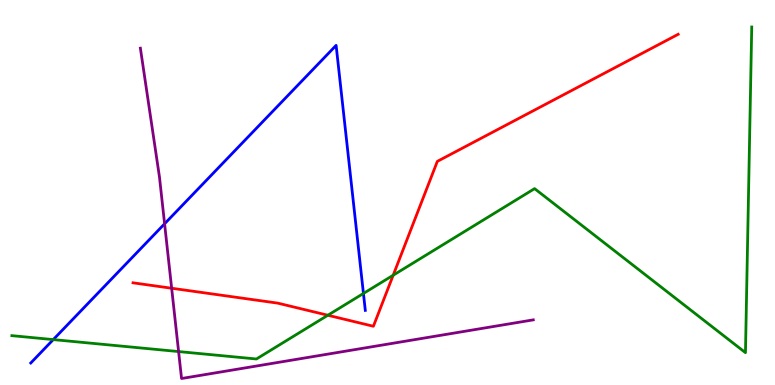[{'lines': ['blue', 'red'], 'intersections': []}, {'lines': ['green', 'red'], 'intersections': [{'x': 4.23, 'y': 1.81}, {'x': 5.07, 'y': 2.85}]}, {'lines': ['purple', 'red'], 'intersections': [{'x': 2.21, 'y': 2.51}]}, {'lines': ['blue', 'green'], 'intersections': [{'x': 0.687, 'y': 1.18}, {'x': 4.69, 'y': 2.38}]}, {'lines': ['blue', 'purple'], 'intersections': [{'x': 2.12, 'y': 4.19}]}, {'lines': ['green', 'purple'], 'intersections': [{'x': 2.3, 'y': 0.869}]}]